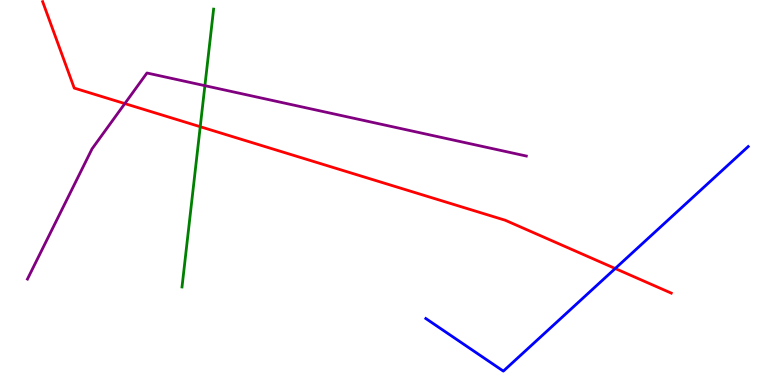[{'lines': ['blue', 'red'], 'intersections': [{'x': 7.94, 'y': 3.03}]}, {'lines': ['green', 'red'], 'intersections': [{'x': 2.58, 'y': 6.71}]}, {'lines': ['purple', 'red'], 'intersections': [{'x': 1.61, 'y': 7.31}]}, {'lines': ['blue', 'green'], 'intersections': []}, {'lines': ['blue', 'purple'], 'intersections': []}, {'lines': ['green', 'purple'], 'intersections': [{'x': 2.64, 'y': 7.77}]}]